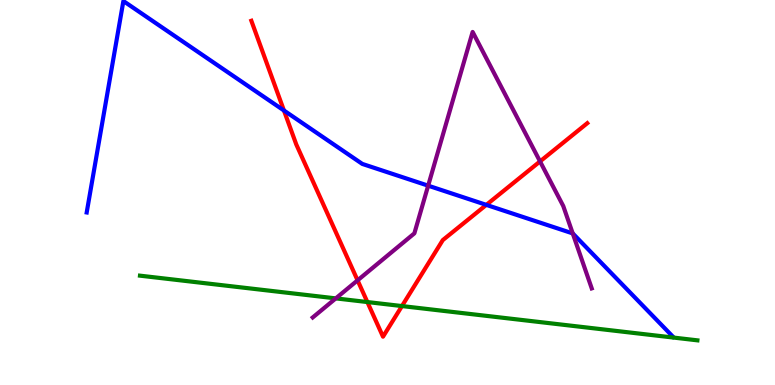[{'lines': ['blue', 'red'], 'intersections': [{'x': 3.66, 'y': 7.13}, {'x': 6.28, 'y': 4.68}]}, {'lines': ['green', 'red'], 'intersections': [{'x': 4.74, 'y': 2.15}, {'x': 5.19, 'y': 2.05}]}, {'lines': ['purple', 'red'], 'intersections': [{'x': 4.61, 'y': 2.72}, {'x': 6.97, 'y': 5.81}]}, {'lines': ['blue', 'green'], 'intersections': []}, {'lines': ['blue', 'purple'], 'intersections': [{'x': 5.52, 'y': 5.18}, {'x': 7.39, 'y': 3.94}]}, {'lines': ['green', 'purple'], 'intersections': [{'x': 4.33, 'y': 2.25}]}]